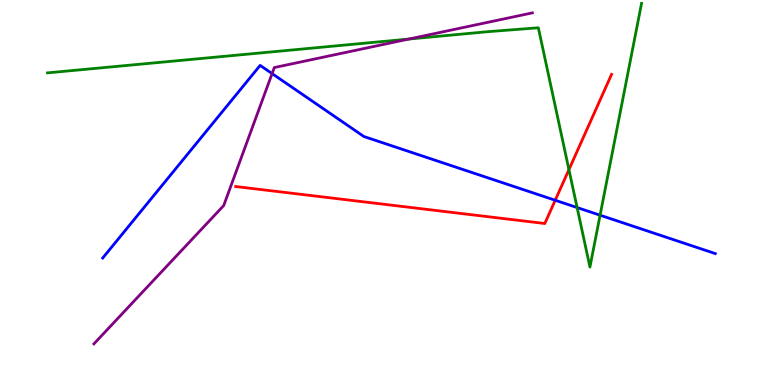[{'lines': ['blue', 'red'], 'intersections': [{'x': 7.16, 'y': 4.8}]}, {'lines': ['green', 'red'], 'intersections': [{'x': 7.34, 'y': 5.59}]}, {'lines': ['purple', 'red'], 'intersections': []}, {'lines': ['blue', 'green'], 'intersections': [{'x': 7.45, 'y': 4.61}, {'x': 7.74, 'y': 4.41}]}, {'lines': ['blue', 'purple'], 'intersections': [{'x': 3.51, 'y': 8.09}]}, {'lines': ['green', 'purple'], 'intersections': [{'x': 5.27, 'y': 8.99}]}]